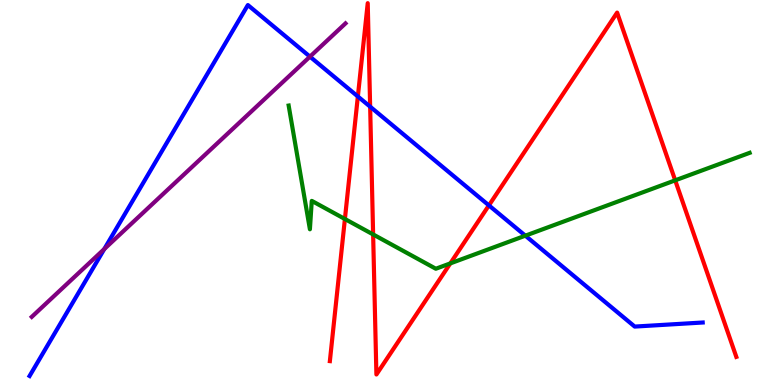[{'lines': ['blue', 'red'], 'intersections': [{'x': 4.62, 'y': 7.49}, {'x': 4.78, 'y': 7.23}, {'x': 6.31, 'y': 4.67}]}, {'lines': ['green', 'red'], 'intersections': [{'x': 4.45, 'y': 4.31}, {'x': 4.81, 'y': 3.91}, {'x': 5.81, 'y': 3.16}, {'x': 8.71, 'y': 5.32}]}, {'lines': ['purple', 'red'], 'intersections': []}, {'lines': ['blue', 'green'], 'intersections': [{'x': 6.78, 'y': 3.88}]}, {'lines': ['blue', 'purple'], 'intersections': [{'x': 1.35, 'y': 3.53}, {'x': 4.0, 'y': 8.53}]}, {'lines': ['green', 'purple'], 'intersections': []}]